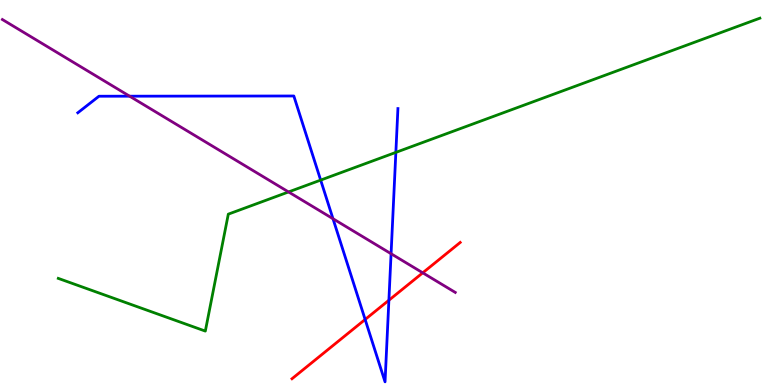[{'lines': ['blue', 'red'], 'intersections': [{'x': 4.71, 'y': 1.7}, {'x': 5.02, 'y': 2.2}]}, {'lines': ['green', 'red'], 'intersections': []}, {'lines': ['purple', 'red'], 'intersections': [{'x': 5.45, 'y': 2.91}]}, {'lines': ['blue', 'green'], 'intersections': [{'x': 4.14, 'y': 5.32}, {'x': 5.11, 'y': 6.04}]}, {'lines': ['blue', 'purple'], 'intersections': [{'x': 1.67, 'y': 7.5}, {'x': 4.3, 'y': 4.32}, {'x': 5.05, 'y': 3.41}]}, {'lines': ['green', 'purple'], 'intersections': [{'x': 3.72, 'y': 5.01}]}]